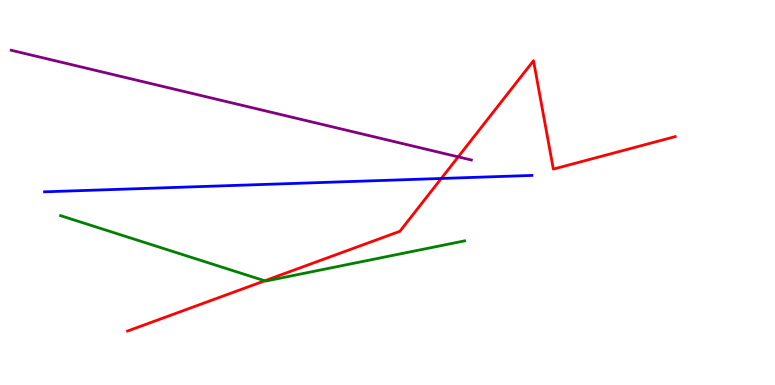[{'lines': ['blue', 'red'], 'intersections': [{'x': 5.69, 'y': 5.36}]}, {'lines': ['green', 'red'], 'intersections': [{'x': 3.42, 'y': 2.71}]}, {'lines': ['purple', 'red'], 'intersections': [{'x': 5.91, 'y': 5.93}]}, {'lines': ['blue', 'green'], 'intersections': []}, {'lines': ['blue', 'purple'], 'intersections': []}, {'lines': ['green', 'purple'], 'intersections': []}]